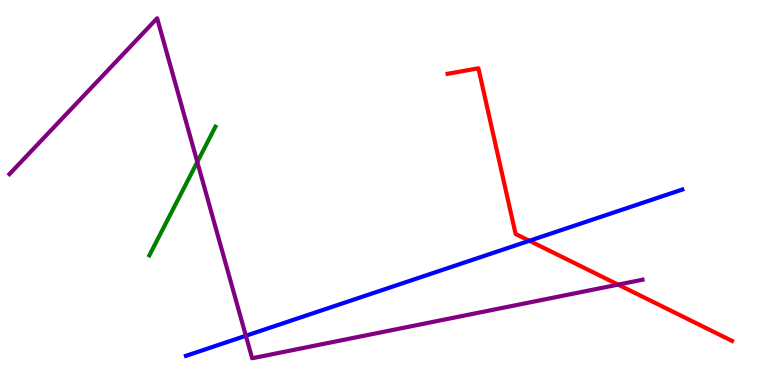[{'lines': ['blue', 'red'], 'intersections': [{'x': 6.83, 'y': 3.75}]}, {'lines': ['green', 'red'], 'intersections': []}, {'lines': ['purple', 'red'], 'intersections': [{'x': 7.98, 'y': 2.61}]}, {'lines': ['blue', 'green'], 'intersections': []}, {'lines': ['blue', 'purple'], 'intersections': [{'x': 3.17, 'y': 1.28}]}, {'lines': ['green', 'purple'], 'intersections': [{'x': 2.55, 'y': 5.79}]}]